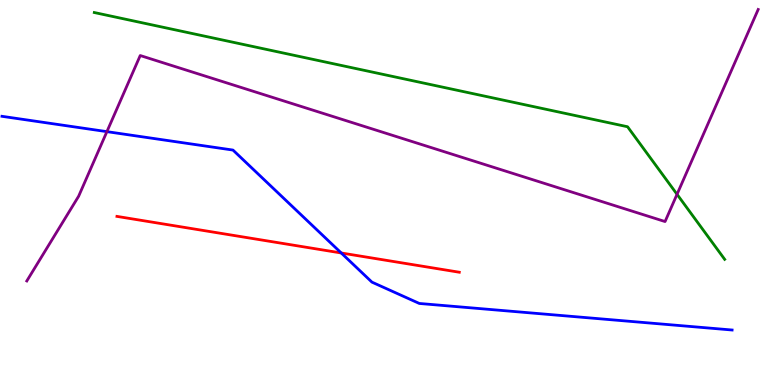[{'lines': ['blue', 'red'], 'intersections': [{'x': 4.4, 'y': 3.43}]}, {'lines': ['green', 'red'], 'intersections': []}, {'lines': ['purple', 'red'], 'intersections': []}, {'lines': ['blue', 'green'], 'intersections': []}, {'lines': ['blue', 'purple'], 'intersections': [{'x': 1.38, 'y': 6.58}]}, {'lines': ['green', 'purple'], 'intersections': [{'x': 8.74, 'y': 4.95}]}]